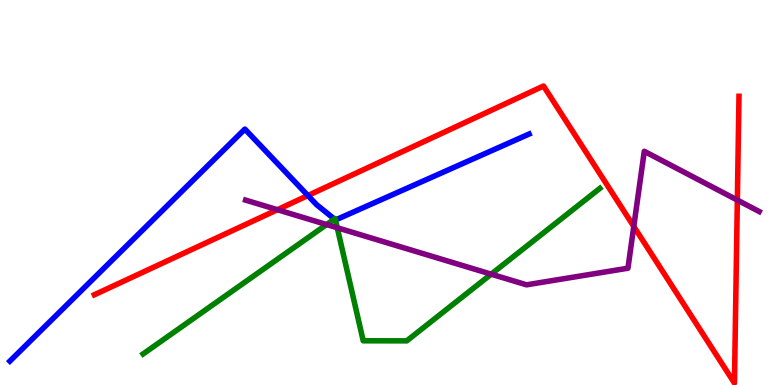[{'lines': ['blue', 'red'], 'intersections': [{'x': 3.97, 'y': 4.92}]}, {'lines': ['green', 'red'], 'intersections': []}, {'lines': ['purple', 'red'], 'intersections': [{'x': 3.58, 'y': 4.55}, {'x': 8.18, 'y': 4.12}, {'x': 9.51, 'y': 4.8}]}, {'lines': ['blue', 'green'], 'intersections': [{'x': 4.32, 'y': 4.31}, {'x': 4.33, 'y': 4.29}]}, {'lines': ['blue', 'purple'], 'intersections': []}, {'lines': ['green', 'purple'], 'intersections': [{'x': 4.21, 'y': 4.17}, {'x': 4.35, 'y': 4.08}, {'x': 6.34, 'y': 2.88}]}]